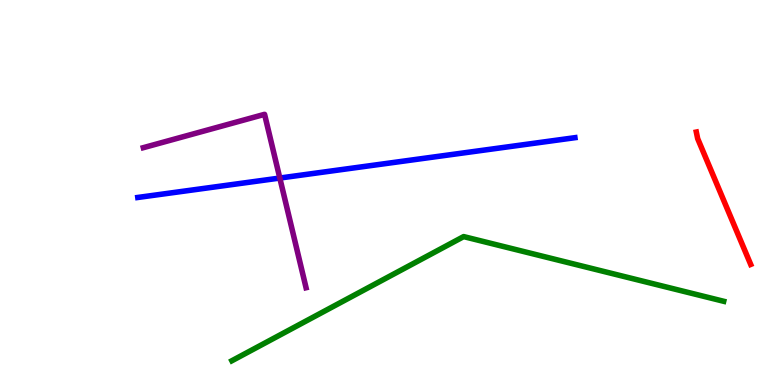[{'lines': ['blue', 'red'], 'intersections': []}, {'lines': ['green', 'red'], 'intersections': []}, {'lines': ['purple', 'red'], 'intersections': []}, {'lines': ['blue', 'green'], 'intersections': []}, {'lines': ['blue', 'purple'], 'intersections': [{'x': 3.61, 'y': 5.38}]}, {'lines': ['green', 'purple'], 'intersections': []}]